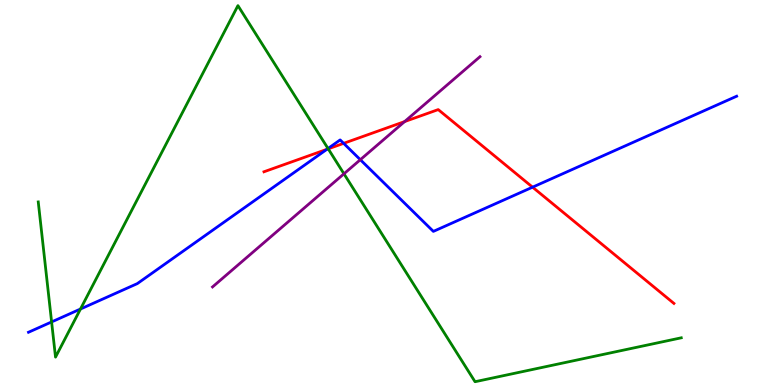[{'lines': ['blue', 'red'], 'intersections': [{'x': 4.22, 'y': 6.12}, {'x': 4.43, 'y': 6.28}, {'x': 6.87, 'y': 5.14}]}, {'lines': ['green', 'red'], 'intersections': [{'x': 4.24, 'y': 6.13}]}, {'lines': ['purple', 'red'], 'intersections': [{'x': 5.22, 'y': 6.84}]}, {'lines': ['blue', 'green'], 'intersections': [{'x': 0.666, 'y': 1.64}, {'x': 1.04, 'y': 1.97}, {'x': 4.23, 'y': 6.14}]}, {'lines': ['blue', 'purple'], 'intersections': [{'x': 4.65, 'y': 5.85}]}, {'lines': ['green', 'purple'], 'intersections': [{'x': 4.44, 'y': 5.49}]}]